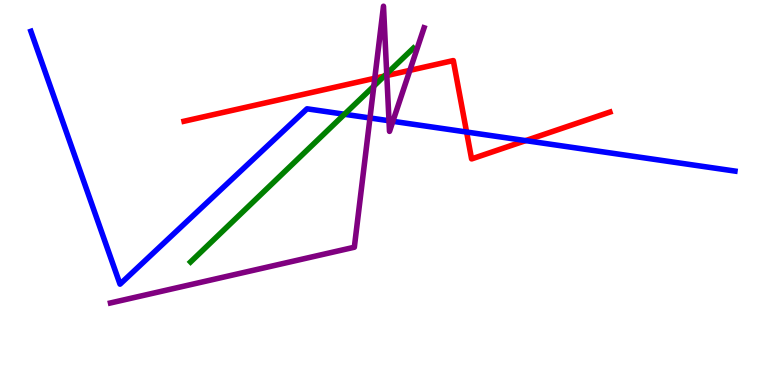[{'lines': ['blue', 'red'], 'intersections': [{'x': 6.02, 'y': 6.57}, {'x': 6.78, 'y': 6.35}]}, {'lines': ['green', 'red'], 'intersections': [{'x': 4.96, 'y': 8.02}]}, {'lines': ['purple', 'red'], 'intersections': [{'x': 4.84, 'y': 7.97}, {'x': 4.99, 'y': 8.04}, {'x': 5.29, 'y': 8.17}]}, {'lines': ['blue', 'green'], 'intersections': [{'x': 4.45, 'y': 7.03}]}, {'lines': ['blue', 'purple'], 'intersections': [{'x': 4.77, 'y': 6.94}, {'x': 5.02, 'y': 6.86}, {'x': 5.07, 'y': 6.85}]}, {'lines': ['green', 'purple'], 'intersections': [{'x': 4.82, 'y': 7.76}, {'x': 4.99, 'y': 8.08}]}]